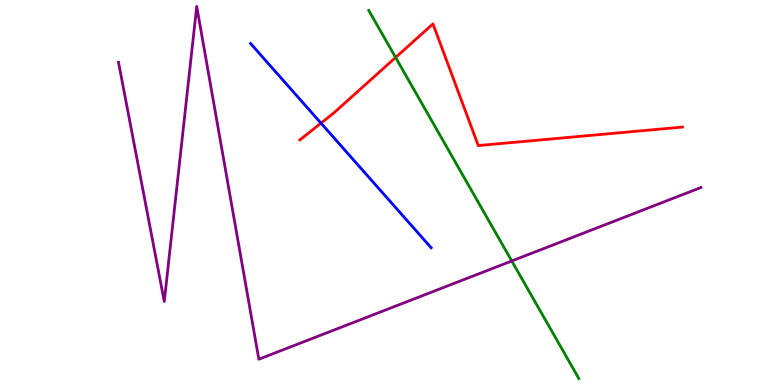[{'lines': ['blue', 'red'], 'intersections': [{'x': 4.14, 'y': 6.8}]}, {'lines': ['green', 'red'], 'intersections': [{'x': 5.1, 'y': 8.51}]}, {'lines': ['purple', 'red'], 'intersections': []}, {'lines': ['blue', 'green'], 'intersections': []}, {'lines': ['blue', 'purple'], 'intersections': []}, {'lines': ['green', 'purple'], 'intersections': [{'x': 6.6, 'y': 3.22}]}]